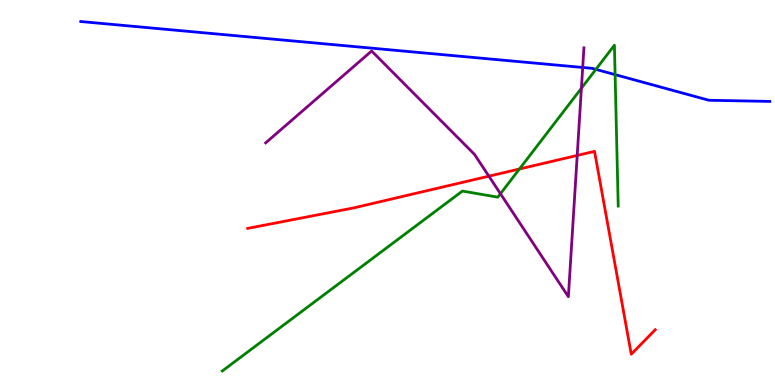[{'lines': ['blue', 'red'], 'intersections': []}, {'lines': ['green', 'red'], 'intersections': [{'x': 6.7, 'y': 5.61}]}, {'lines': ['purple', 'red'], 'intersections': [{'x': 6.31, 'y': 5.42}, {'x': 7.45, 'y': 5.96}]}, {'lines': ['blue', 'green'], 'intersections': [{'x': 7.69, 'y': 8.2}, {'x': 7.94, 'y': 8.06}]}, {'lines': ['blue', 'purple'], 'intersections': [{'x': 7.52, 'y': 8.25}]}, {'lines': ['green', 'purple'], 'intersections': [{'x': 6.46, 'y': 4.97}, {'x': 7.5, 'y': 7.71}]}]